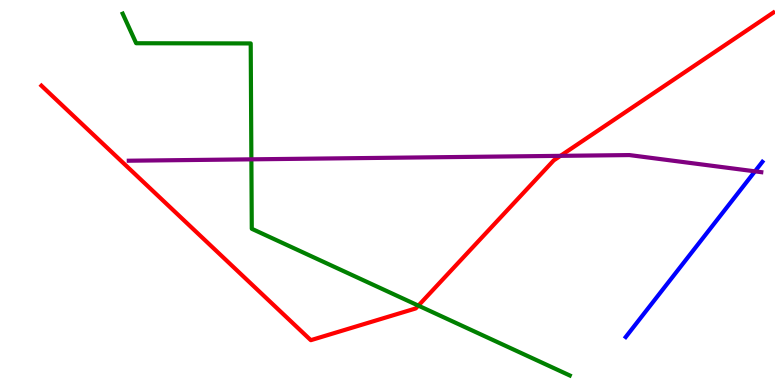[{'lines': ['blue', 'red'], 'intersections': []}, {'lines': ['green', 'red'], 'intersections': [{'x': 5.4, 'y': 2.06}]}, {'lines': ['purple', 'red'], 'intersections': [{'x': 7.23, 'y': 5.95}]}, {'lines': ['blue', 'green'], 'intersections': []}, {'lines': ['blue', 'purple'], 'intersections': [{'x': 9.74, 'y': 5.55}]}, {'lines': ['green', 'purple'], 'intersections': [{'x': 3.24, 'y': 5.86}]}]